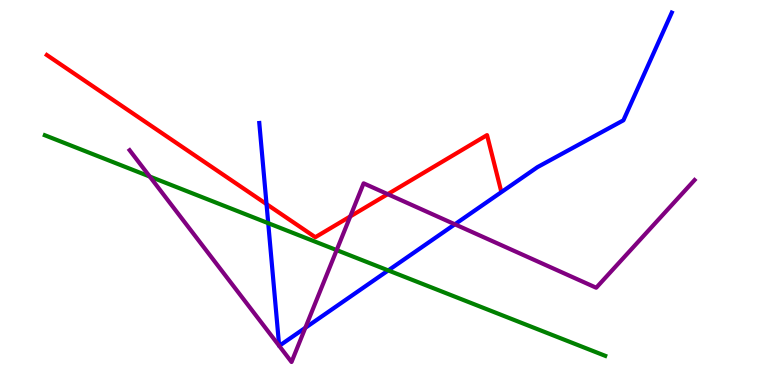[{'lines': ['blue', 'red'], 'intersections': [{'x': 3.44, 'y': 4.7}]}, {'lines': ['green', 'red'], 'intersections': []}, {'lines': ['purple', 'red'], 'intersections': [{'x': 4.52, 'y': 4.38}, {'x': 5.0, 'y': 4.96}]}, {'lines': ['blue', 'green'], 'intersections': [{'x': 3.46, 'y': 4.2}, {'x': 5.01, 'y': 2.98}]}, {'lines': ['blue', 'purple'], 'intersections': [{'x': 3.6, 'y': 1.02}, {'x': 3.6, 'y': 1.02}, {'x': 3.94, 'y': 1.49}, {'x': 5.87, 'y': 4.17}]}, {'lines': ['green', 'purple'], 'intersections': [{'x': 1.93, 'y': 5.41}, {'x': 4.34, 'y': 3.5}]}]